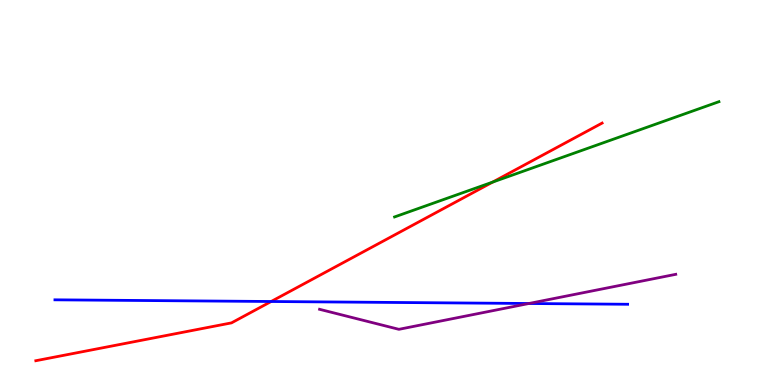[{'lines': ['blue', 'red'], 'intersections': [{'x': 3.5, 'y': 2.17}]}, {'lines': ['green', 'red'], 'intersections': [{'x': 6.36, 'y': 5.27}]}, {'lines': ['purple', 'red'], 'intersections': []}, {'lines': ['blue', 'green'], 'intersections': []}, {'lines': ['blue', 'purple'], 'intersections': [{'x': 6.82, 'y': 2.12}]}, {'lines': ['green', 'purple'], 'intersections': []}]